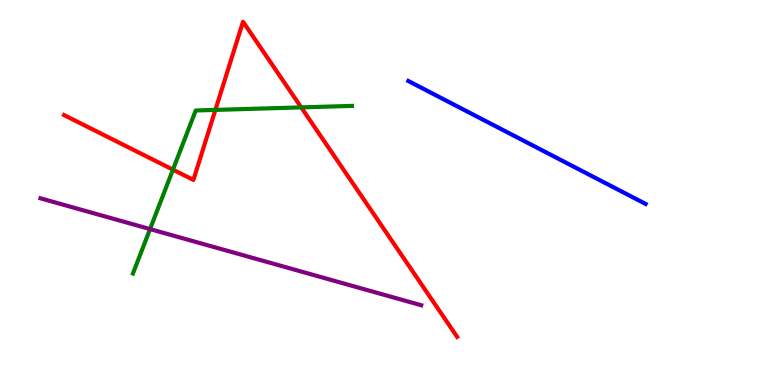[{'lines': ['blue', 'red'], 'intersections': []}, {'lines': ['green', 'red'], 'intersections': [{'x': 2.23, 'y': 5.59}, {'x': 2.78, 'y': 7.15}, {'x': 3.89, 'y': 7.21}]}, {'lines': ['purple', 'red'], 'intersections': []}, {'lines': ['blue', 'green'], 'intersections': []}, {'lines': ['blue', 'purple'], 'intersections': []}, {'lines': ['green', 'purple'], 'intersections': [{'x': 1.94, 'y': 4.05}]}]